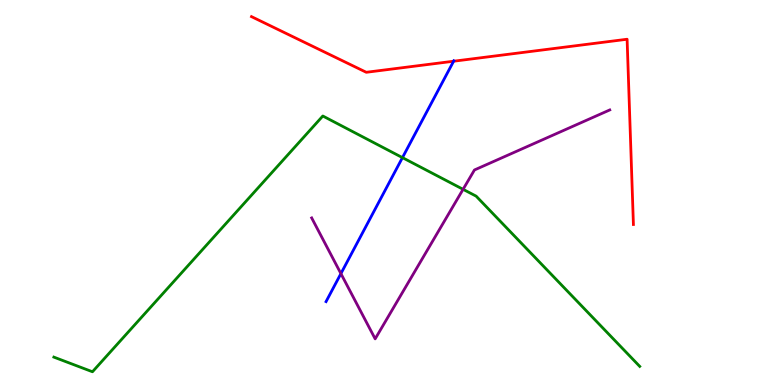[{'lines': ['blue', 'red'], 'intersections': [{'x': 5.85, 'y': 8.41}]}, {'lines': ['green', 'red'], 'intersections': []}, {'lines': ['purple', 'red'], 'intersections': []}, {'lines': ['blue', 'green'], 'intersections': [{'x': 5.19, 'y': 5.91}]}, {'lines': ['blue', 'purple'], 'intersections': [{'x': 4.4, 'y': 2.89}]}, {'lines': ['green', 'purple'], 'intersections': [{'x': 5.98, 'y': 5.08}]}]